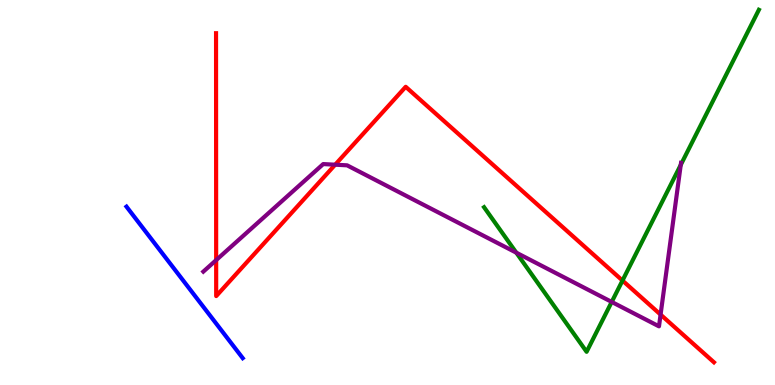[{'lines': ['blue', 'red'], 'intersections': []}, {'lines': ['green', 'red'], 'intersections': [{'x': 8.03, 'y': 2.71}]}, {'lines': ['purple', 'red'], 'intersections': [{'x': 2.79, 'y': 3.24}, {'x': 4.32, 'y': 5.72}, {'x': 8.52, 'y': 1.83}]}, {'lines': ['blue', 'green'], 'intersections': []}, {'lines': ['blue', 'purple'], 'intersections': []}, {'lines': ['green', 'purple'], 'intersections': [{'x': 6.66, 'y': 3.44}, {'x': 7.89, 'y': 2.16}, {'x': 8.78, 'y': 5.72}]}]